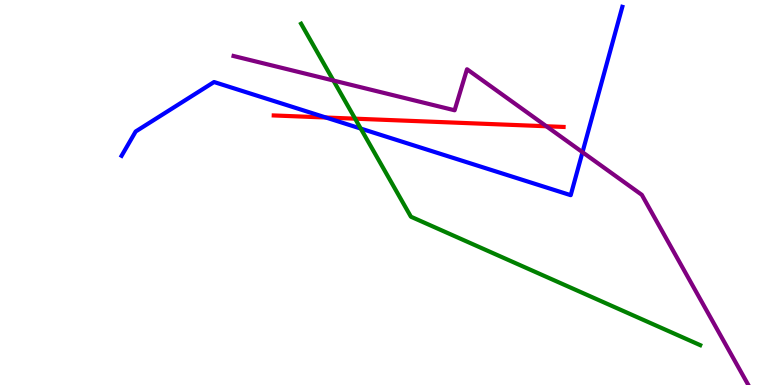[{'lines': ['blue', 'red'], 'intersections': [{'x': 4.21, 'y': 6.95}]}, {'lines': ['green', 'red'], 'intersections': [{'x': 4.58, 'y': 6.92}]}, {'lines': ['purple', 'red'], 'intersections': [{'x': 7.05, 'y': 6.72}]}, {'lines': ['blue', 'green'], 'intersections': [{'x': 4.65, 'y': 6.66}]}, {'lines': ['blue', 'purple'], 'intersections': [{'x': 7.52, 'y': 6.05}]}, {'lines': ['green', 'purple'], 'intersections': [{'x': 4.3, 'y': 7.91}]}]